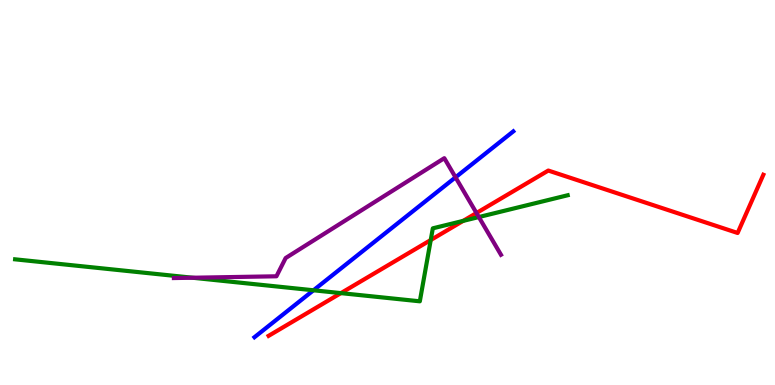[{'lines': ['blue', 'red'], 'intersections': []}, {'lines': ['green', 'red'], 'intersections': [{'x': 4.4, 'y': 2.39}, {'x': 5.56, 'y': 3.77}, {'x': 5.98, 'y': 4.26}]}, {'lines': ['purple', 'red'], 'intersections': [{'x': 6.15, 'y': 4.47}]}, {'lines': ['blue', 'green'], 'intersections': [{'x': 4.05, 'y': 2.46}]}, {'lines': ['blue', 'purple'], 'intersections': [{'x': 5.88, 'y': 5.39}]}, {'lines': ['green', 'purple'], 'intersections': [{'x': 2.48, 'y': 2.79}, {'x': 6.18, 'y': 4.36}]}]